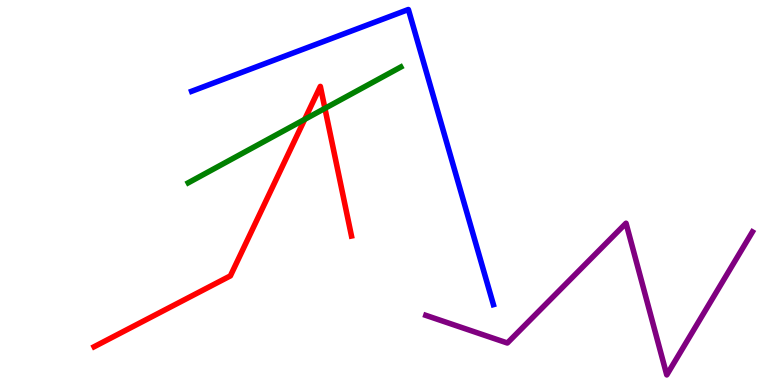[{'lines': ['blue', 'red'], 'intersections': []}, {'lines': ['green', 'red'], 'intersections': [{'x': 3.93, 'y': 6.9}, {'x': 4.19, 'y': 7.19}]}, {'lines': ['purple', 'red'], 'intersections': []}, {'lines': ['blue', 'green'], 'intersections': []}, {'lines': ['blue', 'purple'], 'intersections': []}, {'lines': ['green', 'purple'], 'intersections': []}]